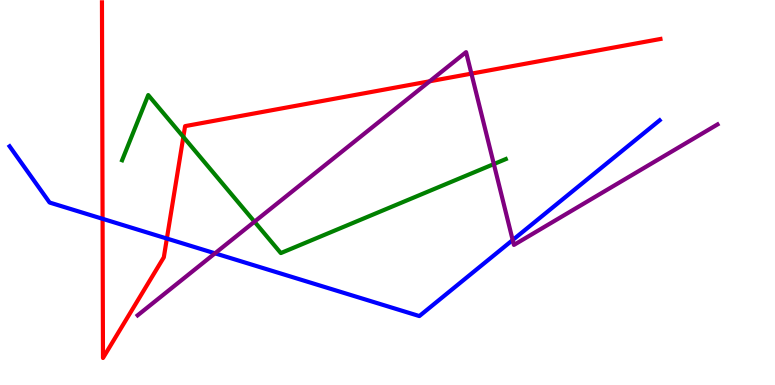[{'lines': ['blue', 'red'], 'intersections': [{'x': 1.32, 'y': 4.32}, {'x': 2.15, 'y': 3.8}]}, {'lines': ['green', 'red'], 'intersections': [{'x': 2.37, 'y': 6.44}]}, {'lines': ['purple', 'red'], 'intersections': [{'x': 5.54, 'y': 7.89}, {'x': 6.08, 'y': 8.09}]}, {'lines': ['blue', 'green'], 'intersections': []}, {'lines': ['blue', 'purple'], 'intersections': [{'x': 2.77, 'y': 3.42}, {'x': 6.62, 'y': 3.77}]}, {'lines': ['green', 'purple'], 'intersections': [{'x': 3.28, 'y': 4.24}, {'x': 6.37, 'y': 5.74}]}]